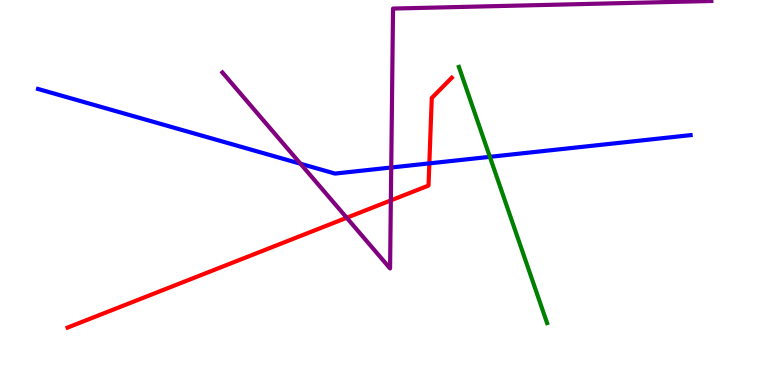[{'lines': ['blue', 'red'], 'intersections': [{'x': 5.54, 'y': 5.76}]}, {'lines': ['green', 'red'], 'intersections': []}, {'lines': ['purple', 'red'], 'intersections': [{'x': 4.47, 'y': 4.34}, {'x': 5.04, 'y': 4.79}]}, {'lines': ['blue', 'green'], 'intersections': [{'x': 6.32, 'y': 5.93}]}, {'lines': ['blue', 'purple'], 'intersections': [{'x': 3.88, 'y': 5.75}, {'x': 5.05, 'y': 5.65}]}, {'lines': ['green', 'purple'], 'intersections': []}]